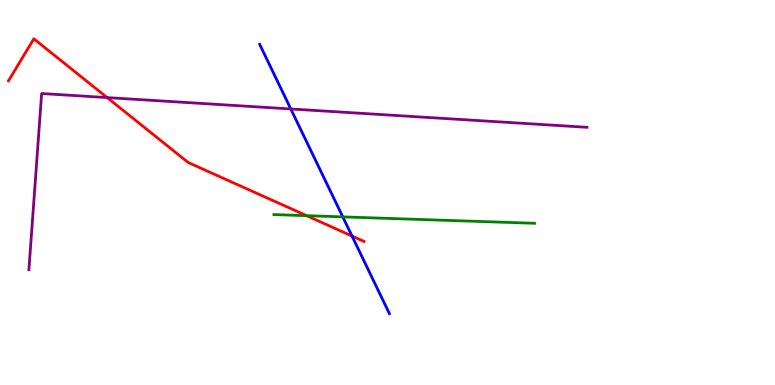[{'lines': ['blue', 'red'], 'intersections': [{'x': 4.54, 'y': 3.87}]}, {'lines': ['green', 'red'], 'intersections': [{'x': 3.96, 'y': 4.4}]}, {'lines': ['purple', 'red'], 'intersections': [{'x': 1.38, 'y': 7.47}]}, {'lines': ['blue', 'green'], 'intersections': [{'x': 4.42, 'y': 4.37}]}, {'lines': ['blue', 'purple'], 'intersections': [{'x': 3.75, 'y': 7.17}]}, {'lines': ['green', 'purple'], 'intersections': []}]